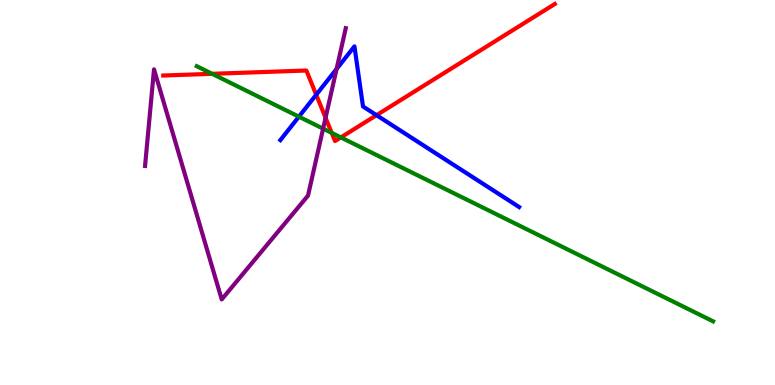[{'lines': ['blue', 'red'], 'intersections': [{'x': 4.08, 'y': 7.54}, {'x': 4.86, 'y': 7.01}]}, {'lines': ['green', 'red'], 'intersections': [{'x': 2.74, 'y': 8.08}, {'x': 4.28, 'y': 6.55}, {'x': 4.4, 'y': 6.43}]}, {'lines': ['purple', 'red'], 'intersections': [{'x': 4.2, 'y': 6.94}]}, {'lines': ['blue', 'green'], 'intersections': [{'x': 3.86, 'y': 6.97}]}, {'lines': ['blue', 'purple'], 'intersections': [{'x': 4.34, 'y': 8.21}]}, {'lines': ['green', 'purple'], 'intersections': [{'x': 4.17, 'y': 6.66}]}]